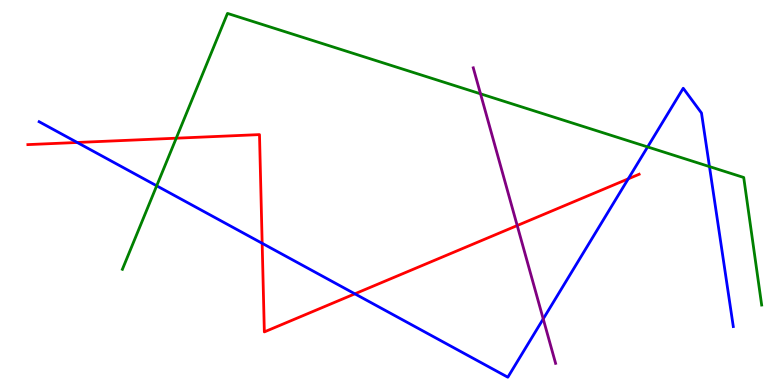[{'lines': ['blue', 'red'], 'intersections': [{'x': 0.996, 'y': 6.3}, {'x': 3.38, 'y': 3.68}, {'x': 4.58, 'y': 2.37}, {'x': 8.11, 'y': 5.35}]}, {'lines': ['green', 'red'], 'intersections': [{'x': 2.27, 'y': 6.41}]}, {'lines': ['purple', 'red'], 'intersections': [{'x': 6.67, 'y': 4.14}]}, {'lines': ['blue', 'green'], 'intersections': [{'x': 2.02, 'y': 5.17}, {'x': 8.36, 'y': 6.18}, {'x': 9.15, 'y': 5.67}]}, {'lines': ['blue', 'purple'], 'intersections': [{'x': 7.01, 'y': 1.72}]}, {'lines': ['green', 'purple'], 'intersections': [{'x': 6.2, 'y': 7.56}]}]